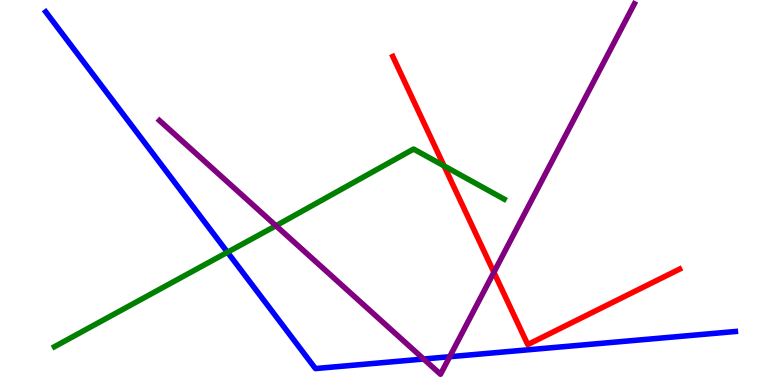[{'lines': ['blue', 'red'], 'intersections': []}, {'lines': ['green', 'red'], 'intersections': [{'x': 5.73, 'y': 5.69}]}, {'lines': ['purple', 'red'], 'intersections': [{'x': 6.37, 'y': 2.93}]}, {'lines': ['blue', 'green'], 'intersections': [{'x': 2.94, 'y': 3.45}]}, {'lines': ['blue', 'purple'], 'intersections': [{'x': 5.47, 'y': 0.675}, {'x': 5.8, 'y': 0.735}]}, {'lines': ['green', 'purple'], 'intersections': [{'x': 3.56, 'y': 4.14}]}]